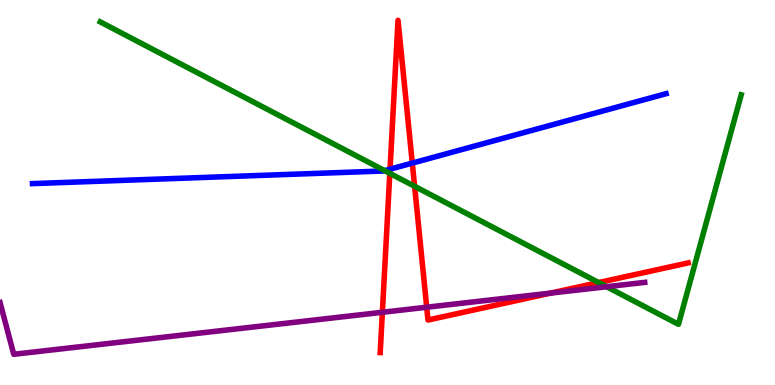[{'lines': ['blue', 'red'], 'intersections': [{'x': 5.03, 'y': 5.61}, {'x': 5.32, 'y': 5.76}]}, {'lines': ['green', 'red'], 'intersections': [{'x': 5.03, 'y': 5.5}, {'x': 5.35, 'y': 5.16}, {'x': 7.72, 'y': 2.66}]}, {'lines': ['purple', 'red'], 'intersections': [{'x': 4.93, 'y': 1.89}, {'x': 5.51, 'y': 2.02}, {'x': 7.1, 'y': 2.39}]}, {'lines': ['blue', 'green'], 'intersections': [{'x': 4.96, 'y': 5.57}]}, {'lines': ['blue', 'purple'], 'intersections': []}, {'lines': ['green', 'purple'], 'intersections': [{'x': 7.83, 'y': 2.55}]}]